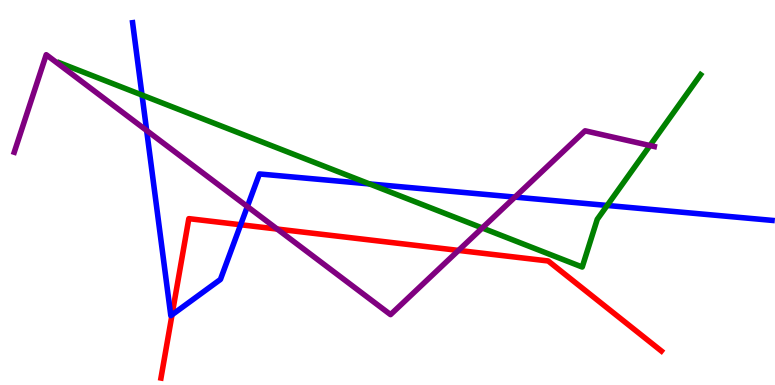[{'lines': ['blue', 'red'], 'intersections': [{'x': 2.22, 'y': 1.82}, {'x': 3.11, 'y': 4.16}]}, {'lines': ['green', 'red'], 'intersections': []}, {'lines': ['purple', 'red'], 'intersections': [{'x': 3.58, 'y': 4.05}, {'x': 5.92, 'y': 3.5}]}, {'lines': ['blue', 'green'], 'intersections': [{'x': 1.83, 'y': 7.53}, {'x': 4.77, 'y': 5.22}, {'x': 7.83, 'y': 4.66}]}, {'lines': ['blue', 'purple'], 'intersections': [{'x': 1.89, 'y': 6.61}, {'x': 3.19, 'y': 4.64}, {'x': 6.64, 'y': 4.88}]}, {'lines': ['green', 'purple'], 'intersections': [{'x': 6.22, 'y': 4.08}, {'x': 8.39, 'y': 6.22}]}]